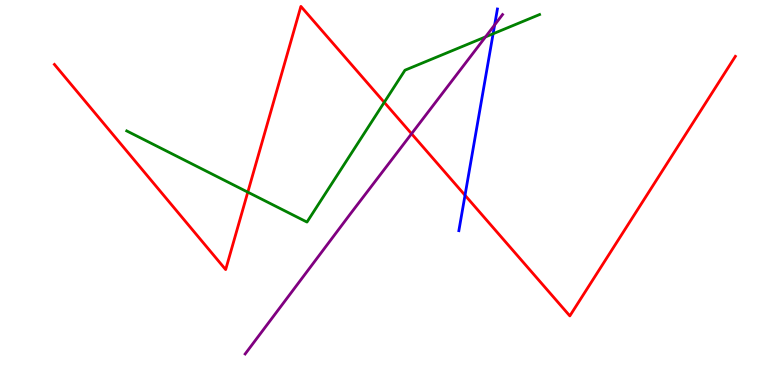[{'lines': ['blue', 'red'], 'intersections': [{'x': 6.0, 'y': 4.93}]}, {'lines': ['green', 'red'], 'intersections': [{'x': 3.2, 'y': 5.01}, {'x': 4.96, 'y': 7.34}]}, {'lines': ['purple', 'red'], 'intersections': [{'x': 5.31, 'y': 6.53}]}, {'lines': ['blue', 'green'], 'intersections': [{'x': 6.36, 'y': 9.12}]}, {'lines': ['blue', 'purple'], 'intersections': [{'x': 6.38, 'y': 9.35}]}, {'lines': ['green', 'purple'], 'intersections': [{'x': 6.26, 'y': 9.04}]}]